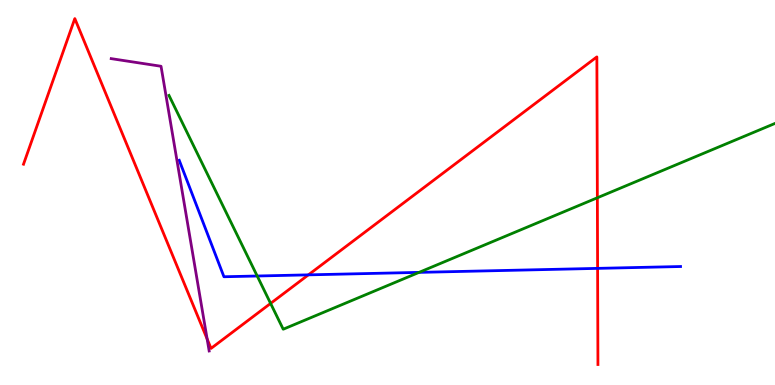[{'lines': ['blue', 'red'], 'intersections': [{'x': 3.98, 'y': 2.86}, {'x': 7.71, 'y': 3.03}]}, {'lines': ['green', 'red'], 'intersections': [{'x': 3.49, 'y': 2.12}, {'x': 7.71, 'y': 4.86}]}, {'lines': ['purple', 'red'], 'intersections': [{'x': 2.67, 'y': 1.2}]}, {'lines': ['blue', 'green'], 'intersections': [{'x': 3.32, 'y': 2.83}, {'x': 5.41, 'y': 2.93}]}, {'lines': ['blue', 'purple'], 'intersections': []}, {'lines': ['green', 'purple'], 'intersections': []}]